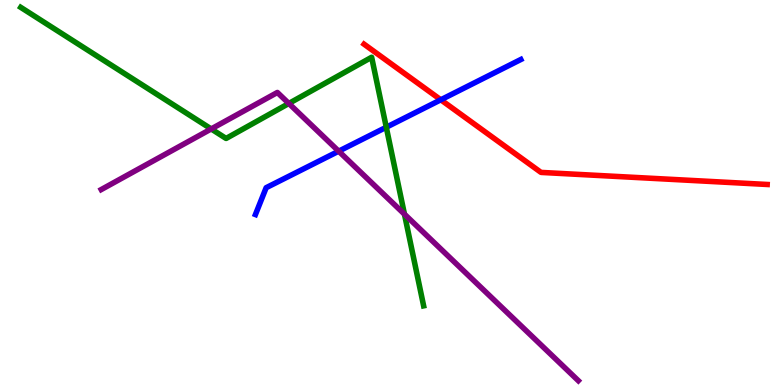[{'lines': ['blue', 'red'], 'intersections': [{'x': 5.69, 'y': 7.41}]}, {'lines': ['green', 'red'], 'intersections': []}, {'lines': ['purple', 'red'], 'intersections': []}, {'lines': ['blue', 'green'], 'intersections': [{'x': 4.98, 'y': 6.7}]}, {'lines': ['blue', 'purple'], 'intersections': [{'x': 4.37, 'y': 6.07}]}, {'lines': ['green', 'purple'], 'intersections': [{'x': 2.73, 'y': 6.65}, {'x': 3.73, 'y': 7.31}, {'x': 5.22, 'y': 4.44}]}]